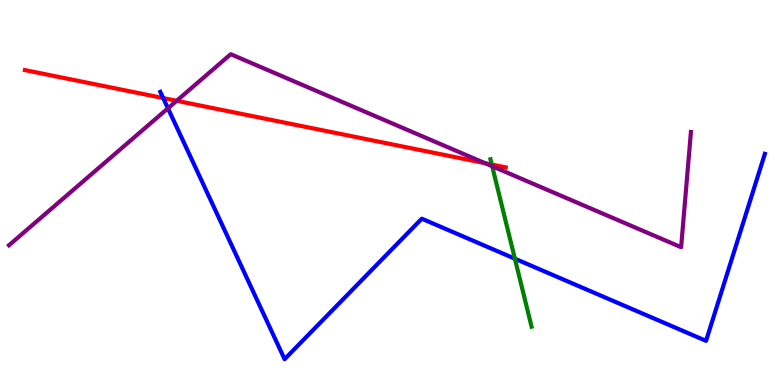[{'lines': ['blue', 'red'], 'intersections': [{'x': 2.11, 'y': 7.45}]}, {'lines': ['green', 'red'], 'intersections': [{'x': 6.35, 'y': 5.73}]}, {'lines': ['purple', 'red'], 'intersections': [{'x': 2.28, 'y': 7.38}, {'x': 6.26, 'y': 5.76}]}, {'lines': ['blue', 'green'], 'intersections': [{'x': 6.64, 'y': 3.28}]}, {'lines': ['blue', 'purple'], 'intersections': [{'x': 2.17, 'y': 7.19}]}, {'lines': ['green', 'purple'], 'intersections': [{'x': 6.35, 'y': 5.68}]}]